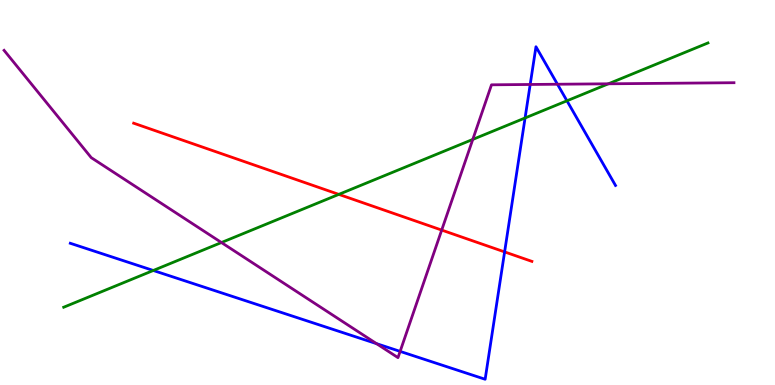[{'lines': ['blue', 'red'], 'intersections': [{'x': 6.51, 'y': 3.46}]}, {'lines': ['green', 'red'], 'intersections': [{'x': 4.37, 'y': 4.95}]}, {'lines': ['purple', 'red'], 'intersections': [{'x': 5.7, 'y': 4.02}]}, {'lines': ['blue', 'green'], 'intersections': [{'x': 1.98, 'y': 2.97}, {'x': 6.78, 'y': 6.94}, {'x': 7.32, 'y': 7.38}]}, {'lines': ['blue', 'purple'], 'intersections': [{'x': 4.86, 'y': 1.07}, {'x': 5.16, 'y': 0.873}, {'x': 6.84, 'y': 7.81}, {'x': 7.19, 'y': 7.81}]}, {'lines': ['green', 'purple'], 'intersections': [{'x': 2.86, 'y': 3.7}, {'x': 6.1, 'y': 6.38}, {'x': 7.85, 'y': 7.82}]}]